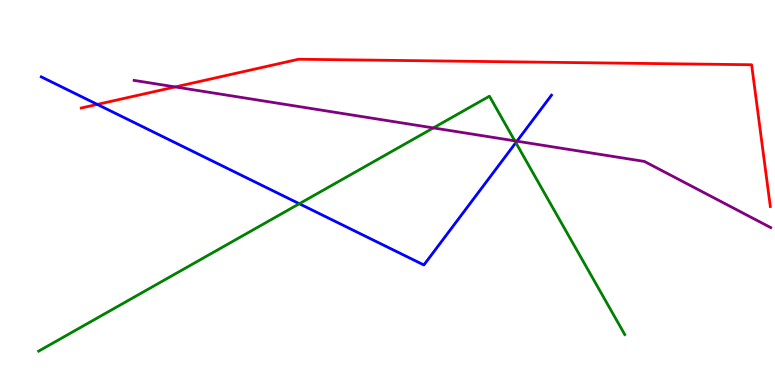[{'lines': ['blue', 'red'], 'intersections': [{'x': 1.26, 'y': 7.29}]}, {'lines': ['green', 'red'], 'intersections': []}, {'lines': ['purple', 'red'], 'intersections': [{'x': 2.26, 'y': 7.74}]}, {'lines': ['blue', 'green'], 'intersections': [{'x': 3.86, 'y': 4.71}, {'x': 6.66, 'y': 6.29}]}, {'lines': ['blue', 'purple'], 'intersections': [{'x': 6.67, 'y': 6.33}]}, {'lines': ['green', 'purple'], 'intersections': [{'x': 5.59, 'y': 6.68}, {'x': 6.64, 'y': 6.34}]}]